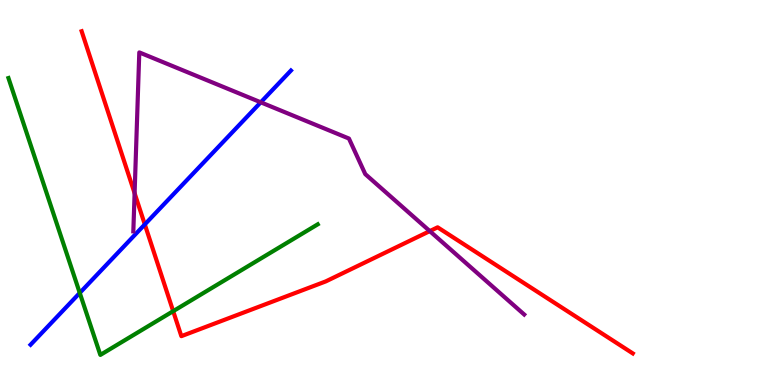[{'lines': ['blue', 'red'], 'intersections': [{'x': 1.87, 'y': 4.17}]}, {'lines': ['green', 'red'], 'intersections': [{'x': 2.23, 'y': 1.92}]}, {'lines': ['purple', 'red'], 'intersections': [{'x': 1.74, 'y': 4.98}, {'x': 5.55, 'y': 4.0}]}, {'lines': ['blue', 'green'], 'intersections': [{'x': 1.03, 'y': 2.39}]}, {'lines': ['blue', 'purple'], 'intersections': [{'x': 3.36, 'y': 7.34}]}, {'lines': ['green', 'purple'], 'intersections': []}]